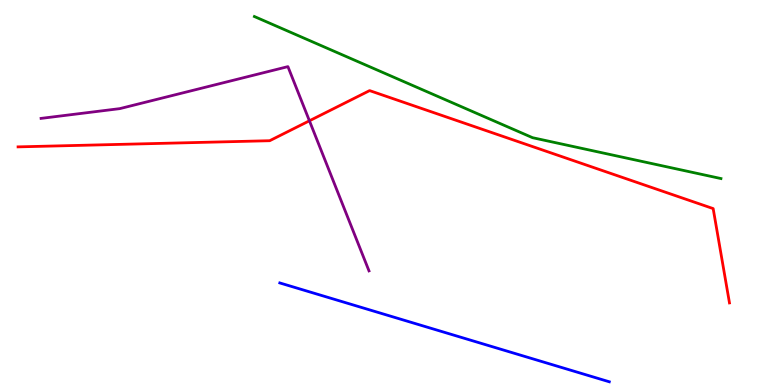[{'lines': ['blue', 'red'], 'intersections': []}, {'lines': ['green', 'red'], 'intersections': []}, {'lines': ['purple', 'red'], 'intersections': [{'x': 3.99, 'y': 6.86}]}, {'lines': ['blue', 'green'], 'intersections': []}, {'lines': ['blue', 'purple'], 'intersections': []}, {'lines': ['green', 'purple'], 'intersections': []}]